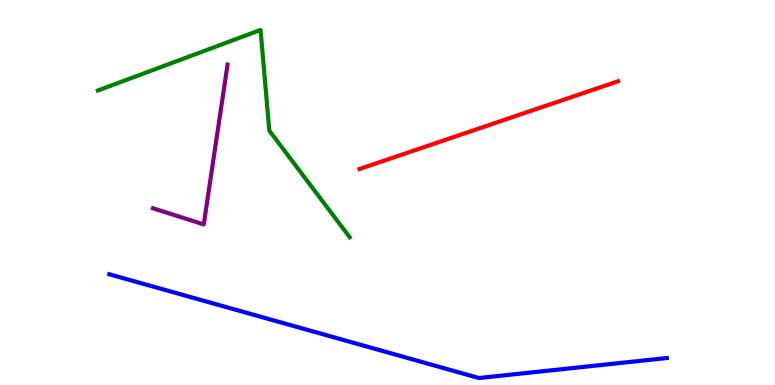[{'lines': ['blue', 'red'], 'intersections': []}, {'lines': ['green', 'red'], 'intersections': []}, {'lines': ['purple', 'red'], 'intersections': []}, {'lines': ['blue', 'green'], 'intersections': []}, {'lines': ['blue', 'purple'], 'intersections': []}, {'lines': ['green', 'purple'], 'intersections': []}]